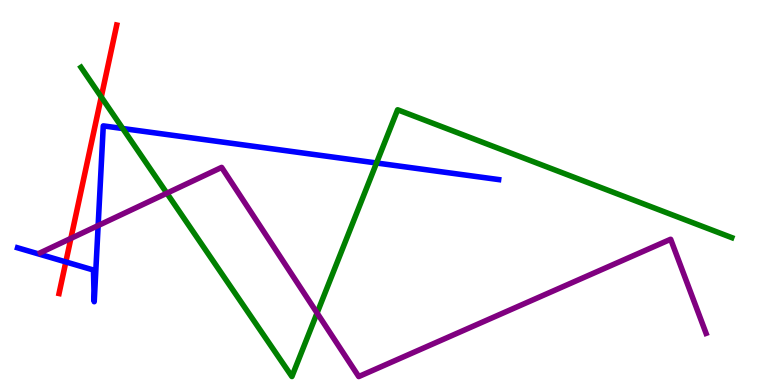[{'lines': ['blue', 'red'], 'intersections': [{'x': 0.849, 'y': 3.2}]}, {'lines': ['green', 'red'], 'intersections': [{'x': 1.31, 'y': 7.48}]}, {'lines': ['purple', 'red'], 'intersections': [{'x': 0.915, 'y': 3.81}]}, {'lines': ['blue', 'green'], 'intersections': [{'x': 1.58, 'y': 6.66}, {'x': 4.86, 'y': 5.77}]}, {'lines': ['blue', 'purple'], 'intersections': [{'x': 1.27, 'y': 4.14}]}, {'lines': ['green', 'purple'], 'intersections': [{'x': 2.15, 'y': 4.98}, {'x': 4.09, 'y': 1.87}]}]